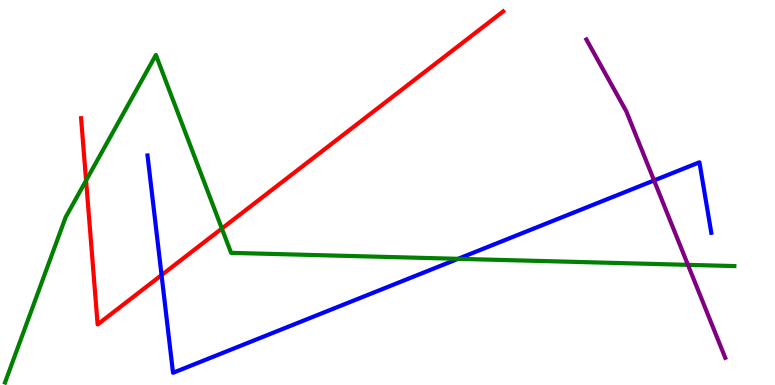[{'lines': ['blue', 'red'], 'intersections': [{'x': 2.08, 'y': 2.86}]}, {'lines': ['green', 'red'], 'intersections': [{'x': 1.11, 'y': 5.31}, {'x': 2.86, 'y': 4.06}]}, {'lines': ['purple', 'red'], 'intersections': []}, {'lines': ['blue', 'green'], 'intersections': [{'x': 5.91, 'y': 3.28}]}, {'lines': ['blue', 'purple'], 'intersections': [{'x': 8.44, 'y': 5.31}]}, {'lines': ['green', 'purple'], 'intersections': [{'x': 8.88, 'y': 3.12}]}]